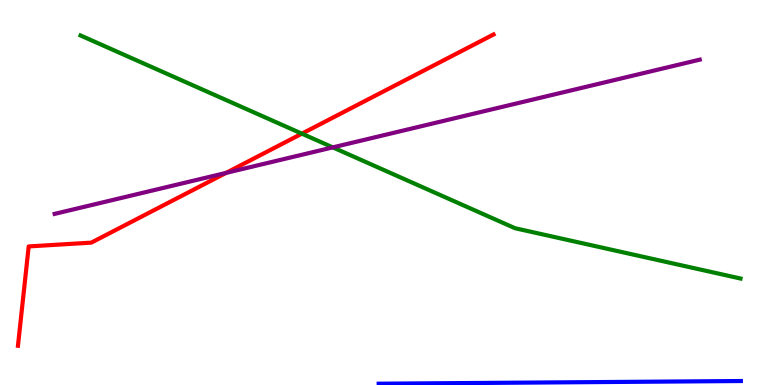[{'lines': ['blue', 'red'], 'intersections': []}, {'lines': ['green', 'red'], 'intersections': [{'x': 3.9, 'y': 6.53}]}, {'lines': ['purple', 'red'], 'intersections': [{'x': 2.92, 'y': 5.51}]}, {'lines': ['blue', 'green'], 'intersections': []}, {'lines': ['blue', 'purple'], 'intersections': []}, {'lines': ['green', 'purple'], 'intersections': [{'x': 4.29, 'y': 6.17}]}]